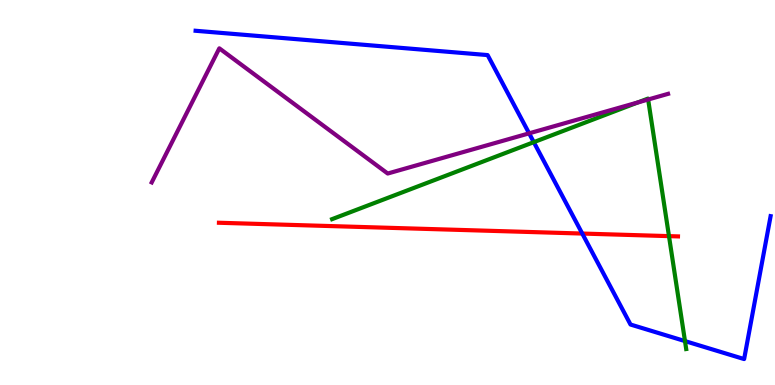[{'lines': ['blue', 'red'], 'intersections': [{'x': 7.51, 'y': 3.93}]}, {'lines': ['green', 'red'], 'intersections': [{'x': 8.63, 'y': 3.87}]}, {'lines': ['purple', 'red'], 'intersections': []}, {'lines': ['blue', 'green'], 'intersections': [{'x': 6.89, 'y': 6.31}, {'x': 8.84, 'y': 1.14}]}, {'lines': ['blue', 'purple'], 'intersections': [{'x': 6.83, 'y': 6.54}]}, {'lines': ['green', 'purple'], 'intersections': [{'x': 8.23, 'y': 7.34}, {'x': 8.36, 'y': 7.42}]}]